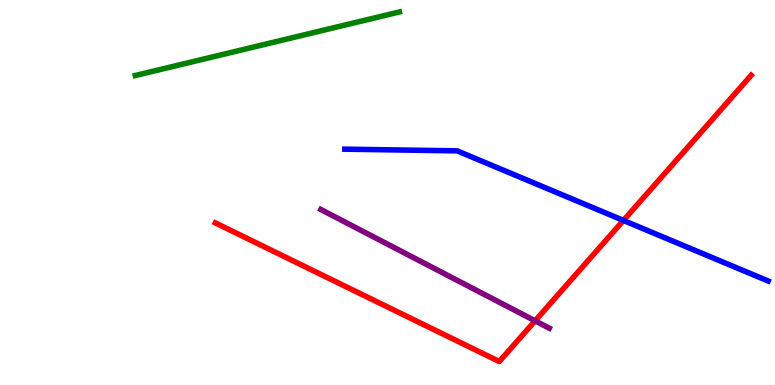[{'lines': ['blue', 'red'], 'intersections': [{'x': 8.04, 'y': 4.27}]}, {'lines': ['green', 'red'], 'intersections': []}, {'lines': ['purple', 'red'], 'intersections': [{'x': 6.9, 'y': 1.67}]}, {'lines': ['blue', 'green'], 'intersections': []}, {'lines': ['blue', 'purple'], 'intersections': []}, {'lines': ['green', 'purple'], 'intersections': []}]